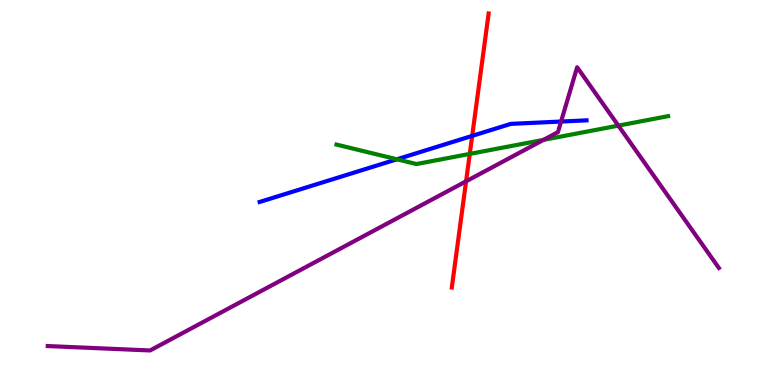[{'lines': ['blue', 'red'], 'intersections': [{'x': 6.09, 'y': 6.47}]}, {'lines': ['green', 'red'], 'intersections': [{'x': 6.06, 'y': 6.0}]}, {'lines': ['purple', 'red'], 'intersections': [{'x': 6.01, 'y': 5.29}]}, {'lines': ['blue', 'green'], 'intersections': [{'x': 5.12, 'y': 5.86}]}, {'lines': ['blue', 'purple'], 'intersections': [{'x': 7.24, 'y': 6.84}]}, {'lines': ['green', 'purple'], 'intersections': [{'x': 7.01, 'y': 6.37}, {'x': 7.98, 'y': 6.74}]}]